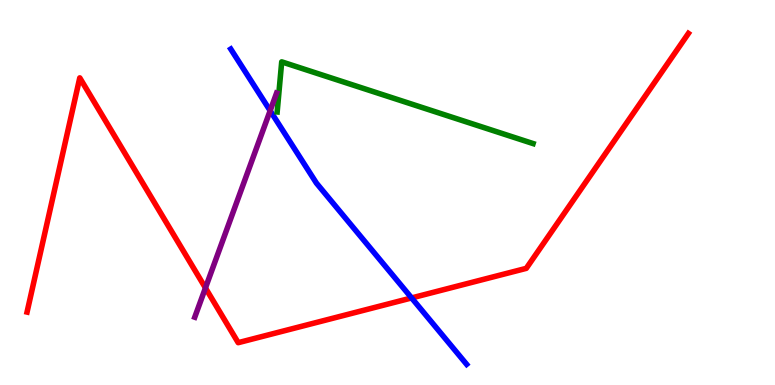[{'lines': ['blue', 'red'], 'intersections': [{'x': 5.31, 'y': 2.26}]}, {'lines': ['green', 'red'], 'intersections': []}, {'lines': ['purple', 'red'], 'intersections': [{'x': 2.65, 'y': 2.52}]}, {'lines': ['blue', 'green'], 'intersections': []}, {'lines': ['blue', 'purple'], 'intersections': [{'x': 3.49, 'y': 7.12}]}, {'lines': ['green', 'purple'], 'intersections': []}]